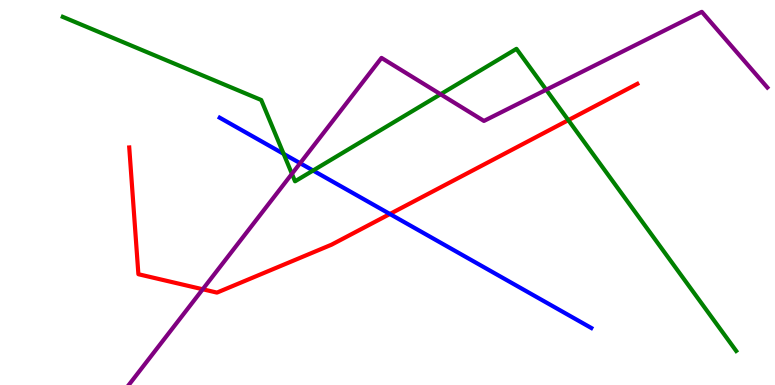[{'lines': ['blue', 'red'], 'intersections': [{'x': 5.03, 'y': 4.44}]}, {'lines': ['green', 'red'], 'intersections': [{'x': 7.33, 'y': 6.88}]}, {'lines': ['purple', 'red'], 'intersections': [{'x': 2.62, 'y': 2.49}]}, {'lines': ['blue', 'green'], 'intersections': [{'x': 3.66, 'y': 6.0}, {'x': 4.04, 'y': 5.57}]}, {'lines': ['blue', 'purple'], 'intersections': [{'x': 3.87, 'y': 5.76}]}, {'lines': ['green', 'purple'], 'intersections': [{'x': 3.77, 'y': 5.49}, {'x': 5.68, 'y': 7.55}, {'x': 7.05, 'y': 7.67}]}]